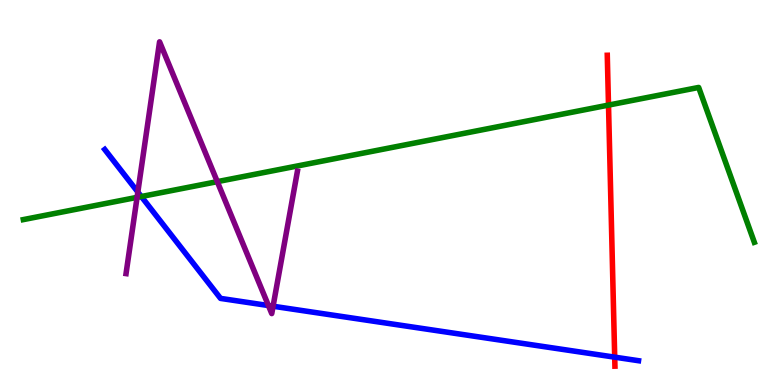[{'lines': ['blue', 'red'], 'intersections': [{'x': 7.93, 'y': 0.723}]}, {'lines': ['green', 'red'], 'intersections': [{'x': 7.85, 'y': 7.27}]}, {'lines': ['purple', 'red'], 'intersections': []}, {'lines': ['blue', 'green'], 'intersections': [{'x': 1.82, 'y': 4.9}]}, {'lines': ['blue', 'purple'], 'intersections': [{'x': 1.78, 'y': 5.01}, {'x': 3.46, 'y': 2.06}, {'x': 3.52, 'y': 2.05}]}, {'lines': ['green', 'purple'], 'intersections': [{'x': 1.77, 'y': 4.87}, {'x': 2.8, 'y': 5.28}]}]